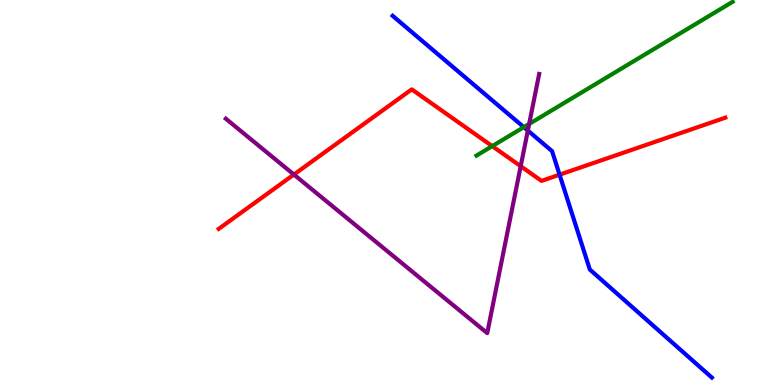[{'lines': ['blue', 'red'], 'intersections': [{'x': 7.22, 'y': 5.46}]}, {'lines': ['green', 'red'], 'intersections': [{'x': 6.35, 'y': 6.2}]}, {'lines': ['purple', 'red'], 'intersections': [{'x': 3.79, 'y': 5.47}, {'x': 6.72, 'y': 5.68}]}, {'lines': ['blue', 'green'], 'intersections': [{'x': 6.76, 'y': 6.7}]}, {'lines': ['blue', 'purple'], 'intersections': [{'x': 6.81, 'y': 6.61}]}, {'lines': ['green', 'purple'], 'intersections': [{'x': 6.83, 'y': 6.78}]}]